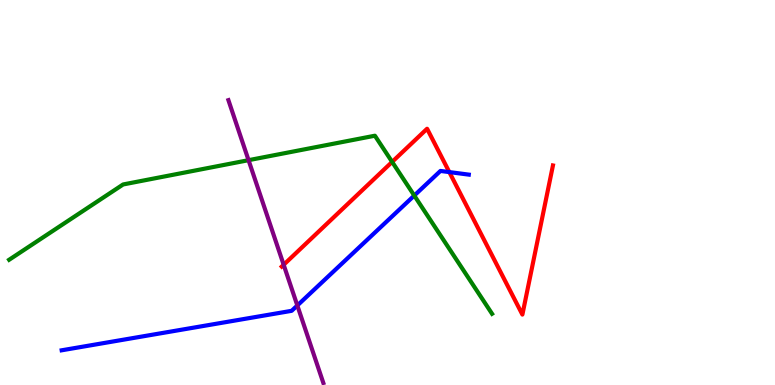[{'lines': ['blue', 'red'], 'intersections': [{'x': 5.8, 'y': 5.53}]}, {'lines': ['green', 'red'], 'intersections': [{'x': 5.06, 'y': 5.79}]}, {'lines': ['purple', 'red'], 'intersections': [{'x': 3.66, 'y': 3.12}]}, {'lines': ['blue', 'green'], 'intersections': [{'x': 5.35, 'y': 4.92}]}, {'lines': ['blue', 'purple'], 'intersections': [{'x': 3.84, 'y': 2.07}]}, {'lines': ['green', 'purple'], 'intersections': [{'x': 3.21, 'y': 5.84}]}]